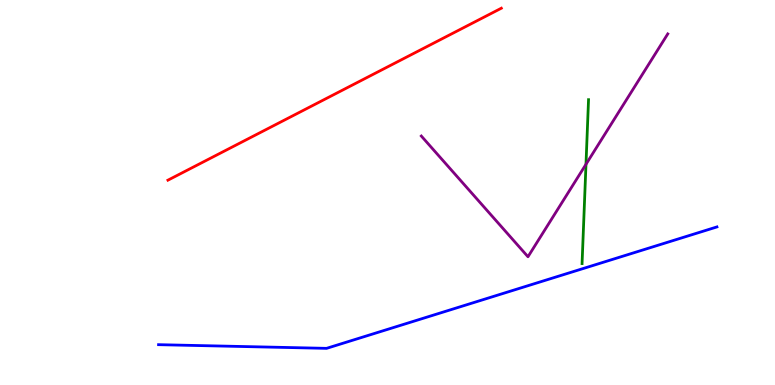[{'lines': ['blue', 'red'], 'intersections': []}, {'lines': ['green', 'red'], 'intersections': []}, {'lines': ['purple', 'red'], 'intersections': []}, {'lines': ['blue', 'green'], 'intersections': []}, {'lines': ['blue', 'purple'], 'intersections': []}, {'lines': ['green', 'purple'], 'intersections': [{'x': 7.56, 'y': 5.73}]}]